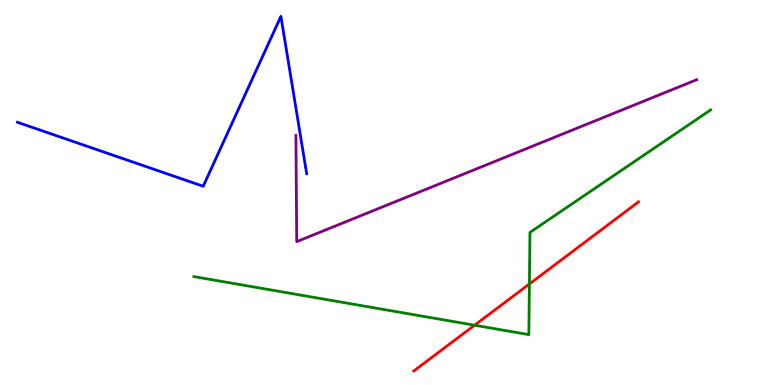[{'lines': ['blue', 'red'], 'intersections': []}, {'lines': ['green', 'red'], 'intersections': [{'x': 6.12, 'y': 1.55}, {'x': 6.83, 'y': 2.62}]}, {'lines': ['purple', 'red'], 'intersections': []}, {'lines': ['blue', 'green'], 'intersections': []}, {'lines': ['blue', 'purple'], 'intersections': []}, {'lines': ['green', 'purple'], 'intersections': []}]